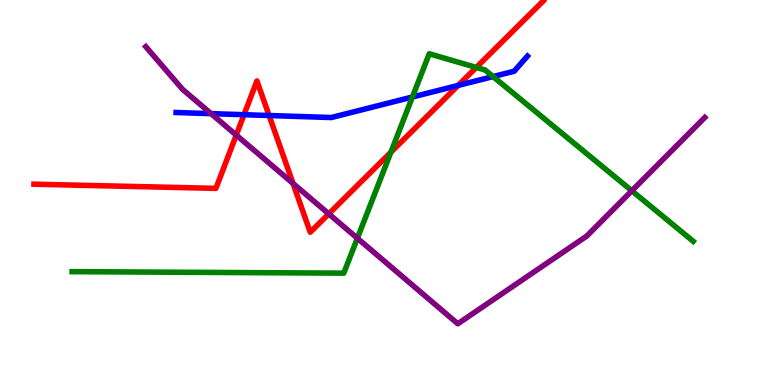[{'lines': ['blue', 'red'], 'intersections': [{'x': 3.15, 'y': 7.02}, {'x': 3.47, 'y': 7.0}, {'x': 5.91, 'y': 7.78}]}, {'lines': ['green', 'red'], 'intersections': [{'x': 5.04, 'y': 6.05}, {'x': 6.15, 'y': 8.25}]}, {'lines': ['purple', 'red'], 'intersections': [{'x': 3.05, 'y': 6.49}, {'x': 3.78, 'y': 5.24}, {'x': 4.24, 'y': 4.44}]}, {'lines': ['blue', 'green'], 'intersections': [{'x': 5.32, 'y': 7.48}, {'x': 6.36, 'y': 8.01}]}, {'lines': ['blue', 'purple'], 'intersections': [{'x': 2.72, 'y': 7.05}]}, {'lines': ['green', 'purple'], 'intersections': [{'x': 4.61, 'y': 3.81}, {'x': 8.15, 'y': 5.04}]}]